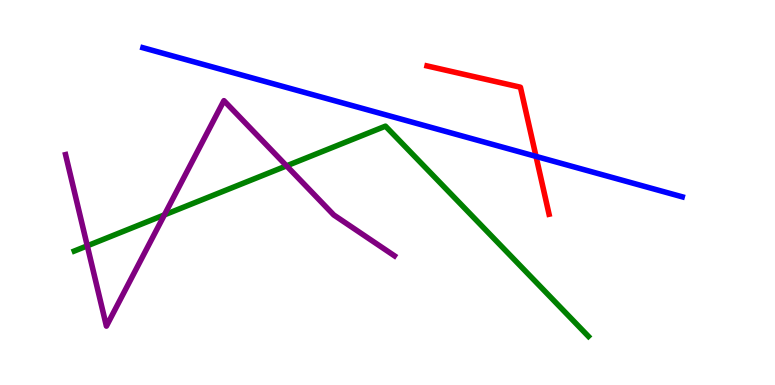[{'lines': ['blue', 'red'], 'intersections': [{'x': 6.92, 'y': 5.94}]}, {'lines': ['green', 'red'], 'intersections': []}, {'lines': ['purple', 'red'], 'intersections': []}, {'lines': ['blue', 'green'], 'intersections': []}, {'lines': ['blue', 'purple'], 'intersections': []}, {'lines': ['green', 'purple'], 'intersections': [{'x': 1.13, 'y': 3.62}, {'x': 2.12, 'y': 4.42}, {'x': 3.7, 'y': 5.69}]}]